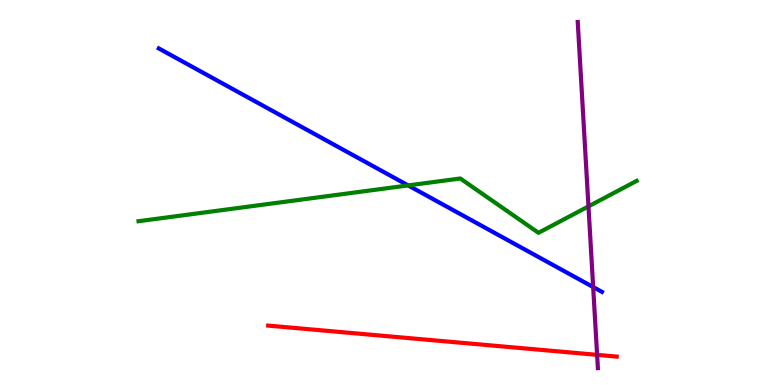[{'lines': ['blue', 'red'], 'intersections': []}, {'lines': ['green', 'red'], 'intersections': []}, {'lines': ['purple', 'red'], 'intersections': [{'x': 7.7, 'y': 0.783}]}, {'lines': ['blue', 'green'], 'intersections': [{'x': 5.27, 'y': 5.18}]}, {'lines': ['blue', 'purple'], 'intersections': [{'x': 7.65, 'y': 2.54}]}, {'lines': ['green', 'purple'], 'intersections': [{'x': 7.59, 'y': 4.64}]}]